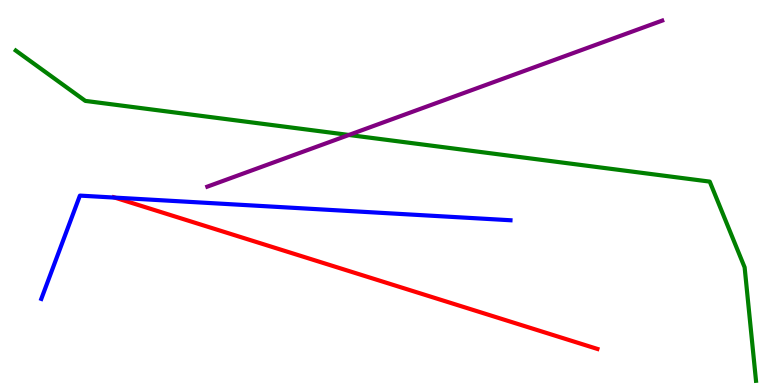[{'lines': ['blue', 'red'], 'intersections': [{'x': 1.48, 'y': 4.87}]}, {'lines': ['green', 'red'], 'intersections': []}, {'lines': ['purple', 'red'], 'intersections': []}, {'lines': ['blue', 'green'], 'intersections': []}, {'lines': ['blue', 'purple'], 'intersections': []}, {'lines': ['green', 'purple'], 'intersections': [{'x': 4.5, 'y': 6.49}]}]